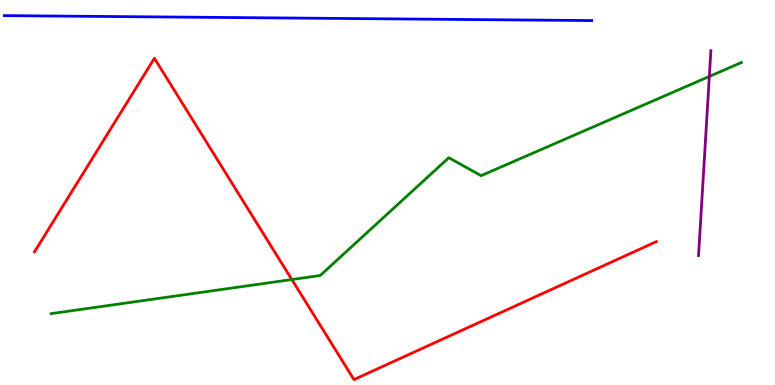[{'lines': ['blue', 'red'], 'intersections': []}, {'lines': ['green', 'red'], 'intersections': [{'x': 3.77, 'y': 2.74}]}, {'lines': ['purple', 'red'], 'intersections': []}, {'lines': ['blue', 'green'], 'intersections': []}, {'lines': ['blue', 'purple'], 'intersections': []}, {'lines': ['green', 'purple'], 'intersections': [{'x': 9.15, 'y': 8.01}]}]